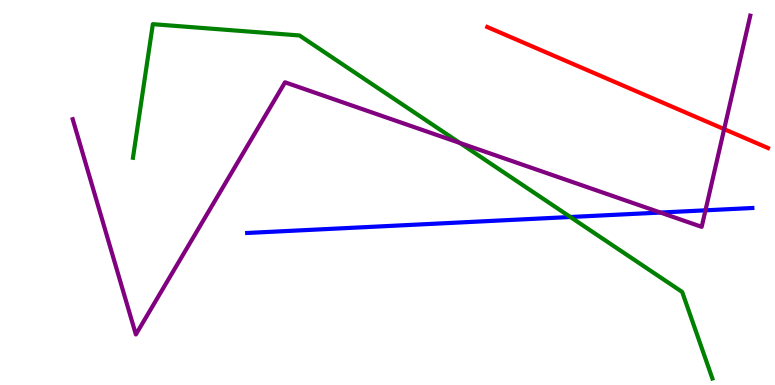[{'lines': ['blue', 'red'], 'intersections': []}, {'lines': ['green', 'red'], 'intersections': []}, {'lines': ['purple', 'red'], 'intersections': [{'x': 9.34, 'y': 6.65}]}, {'lines': ['blue', 'green'], 'intersections': [{'x': 7.36, 'y': 4.36}]}, {'lines': ['blue', 'purple'], 'intersections': [{'x': 8.52, 'y': 4.48}, {'x': 9.1, 'y': 4.54}]}, {'lines': ['green', 'purple'], 'intersections': [{'x': 5.93, 'y': 6.29}]}]